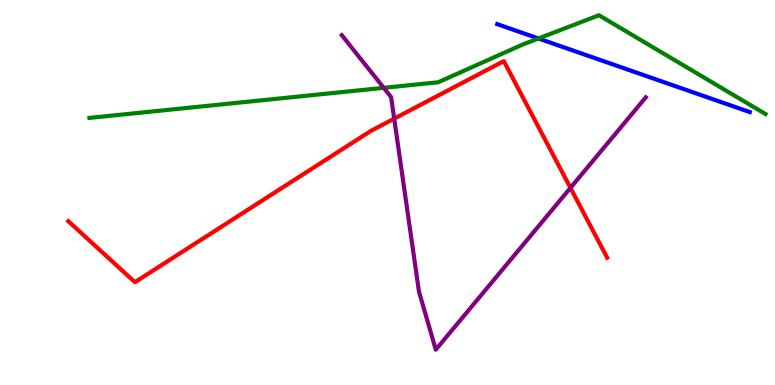[{'lines': ['blue', 'red'], 'intersections': []}, {'lines': ['green', 'red'], 'intersections': []}, {'lines': ['purple', 'red'], 'intersections': [{'x': 5.09, 'y': 6.92}, {'x': 7.36, 'y': 5.12}]}, {'lines': ['blue', 'green'], 'intersections': [{'x': 6.95, 'y': 9.0}]}, {'lines': ['blue', 'purple'], 'intersections': []}, {'lines': ['green', 'purple'], 'intersections': [{'x': 4.95, 'y': 7.72}]}]